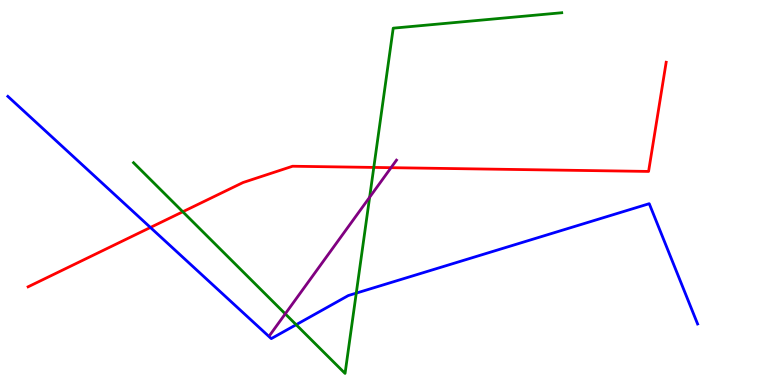[{'lines': ['blue', 'red'], 'intersections': [{'x': 1.94, 'y': 4.09}]}, {'lines': ['green', 'red'], 'intersections': [{'x': 2.36, 'y': 4.5}, {'x': 4.82, 'y': 5.65}]}, {'lines': ['purple', 'red'], 'intersections': [{'x': 5.05, 'y': 5.64}]}, {'lines': ['blue', 'green'], 'intersections': [{'x': 3.82, 'y': 1.57}, {'x': 4.6, 'y': 2.39}]}, {'lines': ['blue', 'purple'], 'intersections': []}, {'lines': ['green', 'purple'], 'intersections': [{'x': 3.68, 'y': 1.85}, {'x': 4.77, 'y': 4.88}]}]